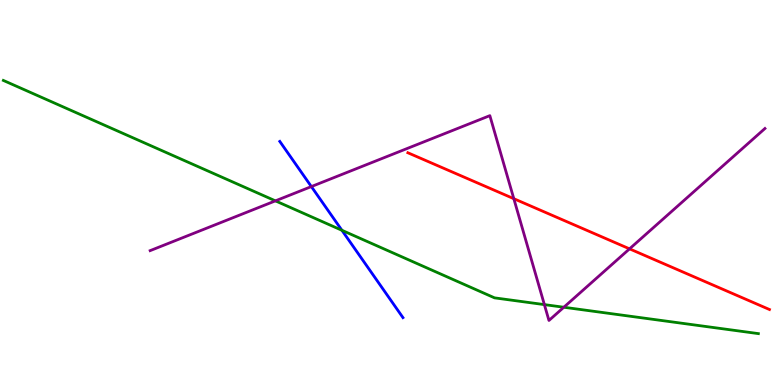[{'lines': ['blue', 'red'], 'intersections': []}, {'lines': ['green', 'red'], 'intersections': []}, {'lines': ['purple', 'red'], 'intersections': [{'x': 6.63, 'y': 4.84}, {'x': 8.12, 'y': 3.54}]}, {'lines': ['blue', 'green'], 'intersections': [{'x': 4.41, 'y': 4.02}]}, {'lines': ['blue', 'purple'], 'intersections': [{'x': 4.02, 'y': 5.15}]}, {'lines': ['green', 'purple'], 'intersections': [{'x': 3.55, 'y': 4.78}, {'x': 7.02, 'y': 2.09}, {'x': 7.28, 'y': 2.02}]}]